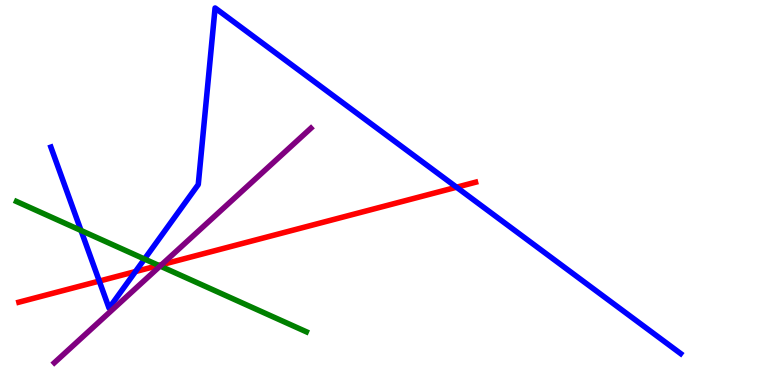[{'lines': ['blue', 'red'], 'intersections': [{'x': 1.28, 'y': 2.7}, {'x': 1.75, 'y': 2.95}, {'x': 5.89, 'y': 5.14}]}, {'lines': ['green', 'red'], 'intersections': [{'x': 2.05, 'y': 3.11}]}, {'lines': ['purple', 'red'], 'intersections': [{'x': 2.09, 'y': 3.12}]}, {'lines': ['blue', 'green'], 'intersections': [{'x': 1.05, 'y': 4.01}, {'x': 1.86, 'y': 3.27}]}, {'lines': ['blue', 'purple'], 'intersections': []}, {'lines': ['green', 'purple'], 'intersections': [{'x': 2.07, 'y': 3.09}]}]